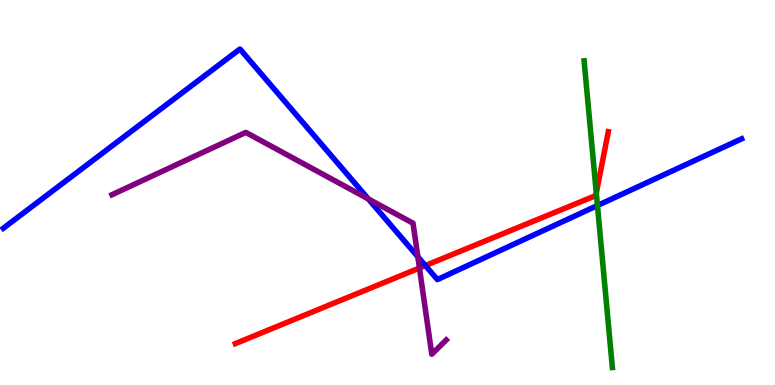[{'lines': ['blue', 'red'], 'intersections': [{'x': 5.49, 'y': 3.1}]}, {'lines': ['green', 'red'], 'intersections': [{'x': 7.69, 'y': 4.99}]}, {'lines': ['purple', 'red'], 'intersections': [{'x': 5.41, 'y': 3.04}]}, {'lines': ['blue', 'green'], 'intersections': [{'x': 7.71, 'y': 4.66}]}, {'lines': ['blue', 'purple'], 'intersections': [{'x': 4.75, 'y': 4.83}, {'x': 5.39, 'y': 3.33}]}, {'lines': ['green', 'purple'], 'intersections': []}]